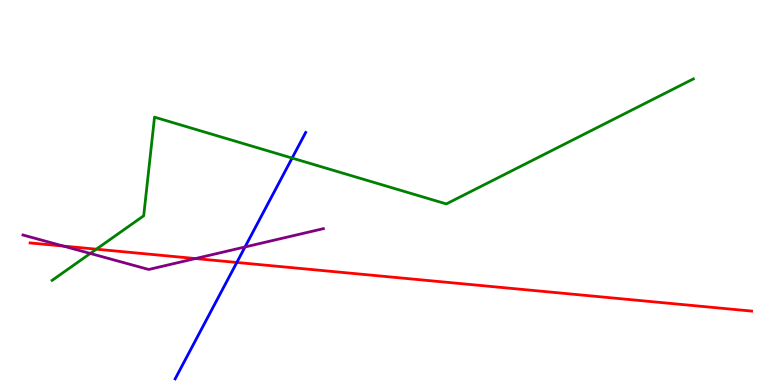[{'lines': ['blue', 'red'], 'intersections': [{'x': 3.06, 'y': 3.18}]}, {'lines': ['green', 'red'], 'intersections': [{'x': 1.24, 'y': 3.53}]}, {'lines': ['purple', 'red'], 'intersections': [{'x': 0.817, 'y': 3.61}, {'x': 2.52, 'y': 3.28}]}, {'lines': ['blue', 'green'], 'intersections': [{'x': 3.77, 'y': 5.89}]}, {'lines': ['blue', 'purple'], 'intersections': [{'x': 3.16, 'y': 3.59}]}, {'lines': ['green', 'purple'], 'intersections': [{'x': 1.16, 'y': 3.42}]}]